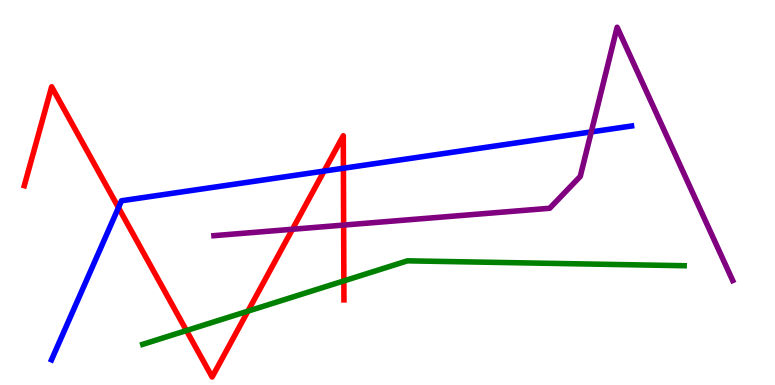[{'lines': ['blue', 'red'], 'intersections': [{'x': 1.53, 'y': 4.61}, {'x': 4.18, 'y': 5.56}, {'x': 4.43, 'y': 5.63}]}, {'lines': ['green', 'red'], 'intersections': [{'x': 2.41, 'y': 1.41}, {'x': 3.2, 'y': 1.92}, {'x': 4.44, 'y': 2.7}]}, {'lines': ['purple', 'red'], 'intersections': [{'x': 3.77, 'y': 4.05}, {'x': 4.43, 'y': 4.15}]}, {'lines': ['blue', 'green'], 'intersections': []}, {'lines': ['blue', 'purple'], 'intersections': [{'x': 7.63, 'y': 6.57}]}, {'lines': ['green', 'purple'], 'intersections': []}]